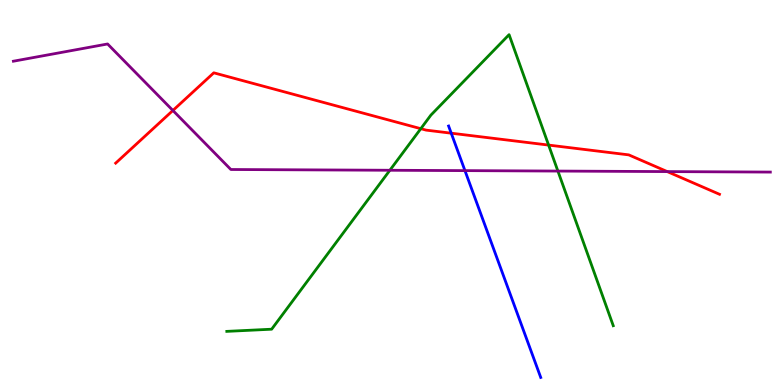[{'lines': ['blue', 'red'], 'intersections': [{'x': 5.82, 'y': 6.54}]}, {'lines': ['green', 'red'], 'intersections': [{'x': 5.43, 'y': 6.66}, {'x': 7.08, 'y': 6.23}]}, {'lines': ['purple', 'red'], 'intersections': [{'x': 2.23, 'y': 7.13}, {'x': 8.61, 'y': 5.54}]}, {'lines': ['blue', 'green'], 'intersections': []}, {'lines': ['blue', 'purple'], 'intersections': [{'x': 6.0, 'y': 5.57}]}, {'lines': ['green', 'purple'], 'intersections': [{'x': 5.03, 'y': 5.58}, {'x': 7.2, 'y': 5.56}]}]